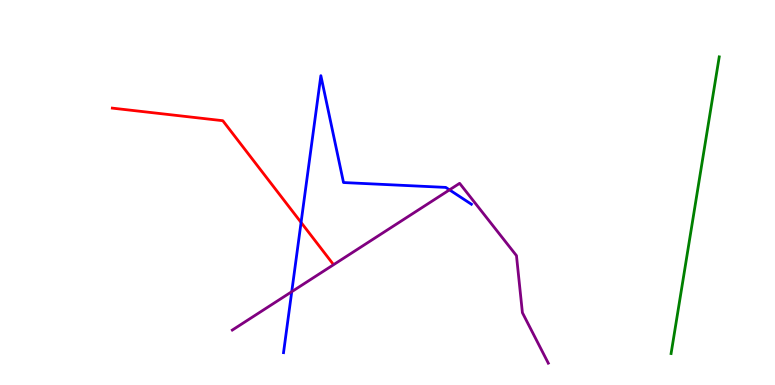[{'lines': ['blue', 'red'], 'intersections': [{'x': 3.88, 'y': 4.22}]}, {'lines': ['green', 'red'], 'intersections': []}, {'lines': ['purple', 'red'], 'intersections': []}, {'lines': ['blue', 'green'], 'intersections': []}, {'lines': ['blue', 'purple'], 'intersections': [{'x': 3.76, 'y': 2.42}, {'x': 5.8, 'y': 5.07}]}, {'lines': ['green', 'purple'], 'intersections': []}]